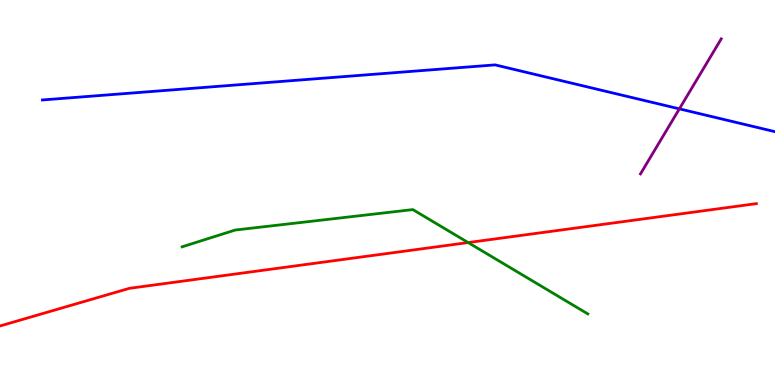[{'lines': ['blue', 'red'], 'intersections': []}, {'lines': ['green', 'red'], 'intersections': [{'x': 6.04, 'y': 3.7}]}, {'lines': ['purple', 'red'], 'intersections': []}, {'lines': ['blue', 'green'], 'intersections': []}, {'lines': ['blue', 'purple'], 'intersections': [{'x': 8.77, 'y': 7.17}]}, {'lines': ['green', 'purple'], 'intersections': []}]